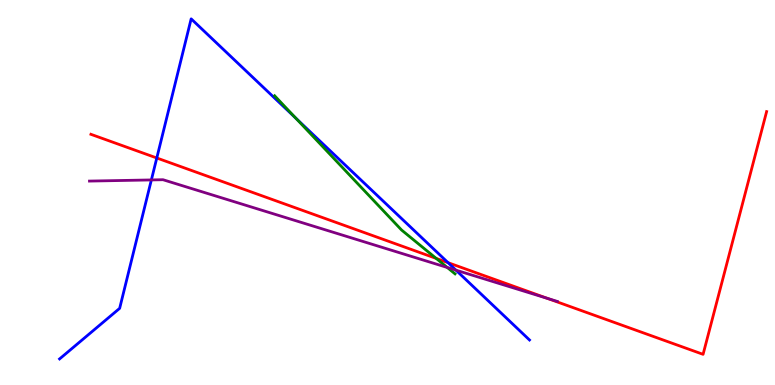[{'lines': ['blue', 'red'], 'intersections': [{'x': 2.02, 'y': 5.9}, {'x': 5.78, 'y': 3.18}]}, {'lines': ['green', 'red'], 'intersections': [{'x': 5.63, 'y': 3.29}]}, {'lines': ['purple', 'red'], 'intersections': [{'x': 7.06, 'y': 2.25}]}, {'lines': ['blue', 'green'], 'intersections': [{'x': 3.82, 'y': 6.93}]}, {'lines': ['blue', 'purple'], 'intersections': [{'x': 1.95, 'y': 5.33}, {'x': 5.88, 'y': 2.98}]}, {'lines': ['green', 'purple'], 'intersections': [{'x': 5.77, 'y': 3.05}]}]